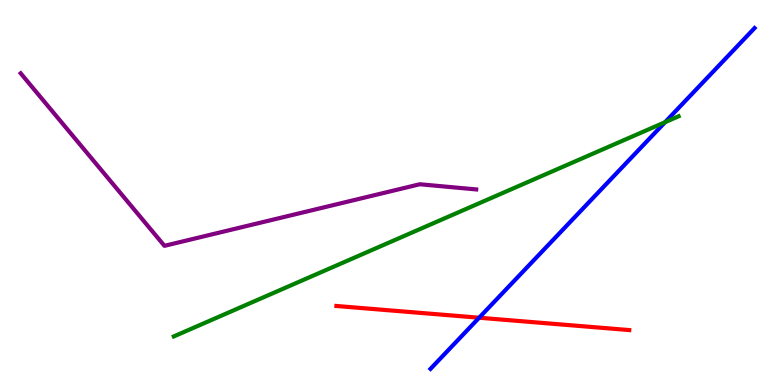[{'lines': ['blue', 'red'], 'intersections': [{'x': 6.18, 'y': 1.75}]}, {'lines': ['green', 'red'], 'intersections': []}, {'lines': ['purple', 'red'], 'intersections': []}, {'lines': ['blue', 'green'], 'intersections': [{'x': 8.58, 'y': 6.83}]}, {'lines': ['blue', 'purple'], 'intersections': []}, {'lines': ['green', 'purple'], 'intersections': []}]